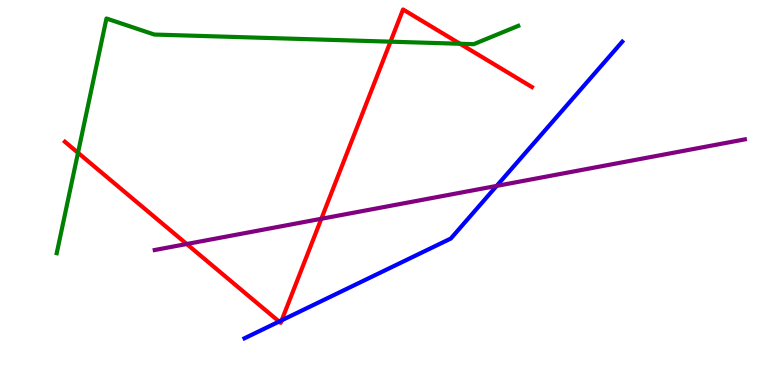[{'lines': ['blue', 'red'], 'intersections': [{'x': 3.6, 'y': 1.65}, {'x': 3.63, 'y': 1.68}]}, {'lines': ['green', 'red'], 'intersections': [{'x': 1.01, 'y': 6.03}, {'x': 5.04, 'y': 8.92}, {'x': 5.94, 'y': 8.86}]}, {'lines': ['purple', 'red'], 'intersections': [{'x': 2.41, 'y': 3.66}, {'x': 4.15, 'y': 4.32}]}, {'lines': ['blue', 'green'], 'intersections': []}, {'lines': ['blue', 'purple'], 'intersections': [{'x': 6.41, 'y': 5.17}]}, {'lines': ['green', 'purple'], 'intersections': []}]